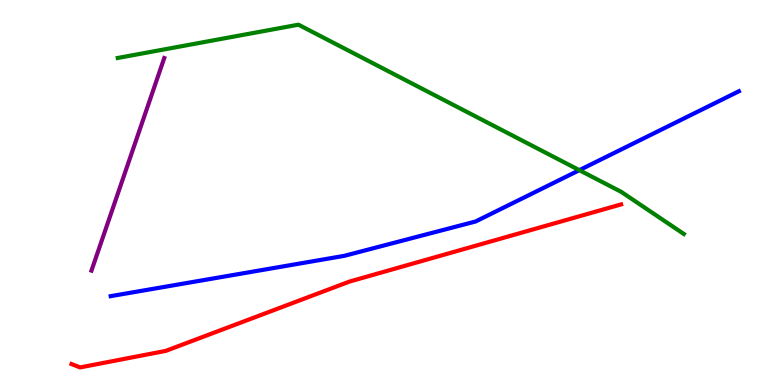[{'lines': ['blue', 'red'], 'intersections': []}, {'lines': ['green', 'red'], 'intersections': []}, {'lines': ['purple', 'red'], 'intersections': []}, {'lines': ['blue', 'green'], 'intersections': [{'x': 7.48, 'y': 5.58}]}, {'lines': ['blue', 'purple'], 'intersections': []}, {'lines': ['green', 'purple'], 'intersections': []}]